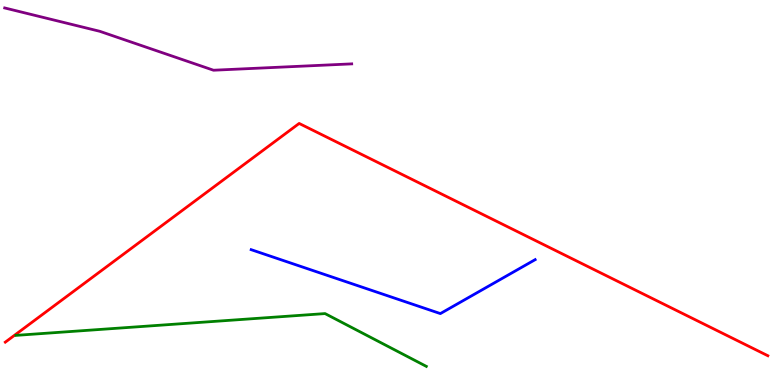[{'lines': ['blue', 'red'], 'intersections': []}, {'lines': ['green', 'red'], 'intersections': []}, {'lines': ['purple', 'red'], 'intersections': []}, {'lines': ['blue', 'green'], 'intersections': []}, {'lines': ['blue', 'purple'], 'intersections': []}, {'lines': ['green', 'purple'], 'intersections': []}]